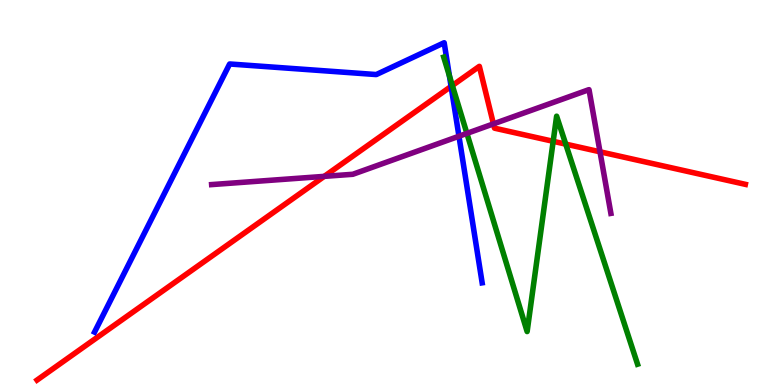[{'lines': ['blue', 'red'], 'intersections': [{'x': 5.82, 'y': 7.76}]}, {'lines': ['green', 'red'], 'intersections': [{'x': 5.84, 'y': 7.78}, {'x': 7.14, 'y': 6.33}, {'x': 7.3, 'y': 6.26}]}, {'lines': ['purple', 'red'], 'intersections': [{'x': 4.18, 'y': 5.42}, {'x': 6.37, 'y': 6.78}, {'x': 7.74, 'y': 6.06}]}, {'lines': ['blue', 'green'], 'intersections': [{'x': 5.8, 'y': 8.03}]}, {'lines': ['blue', 'purple'], 'intersections': [{'x': 5.92, 'y': 6.46}]}, {'lines': ['green', 'purple'], 'intersections': [{'x': 6.02, 'y': 6.54}]}]